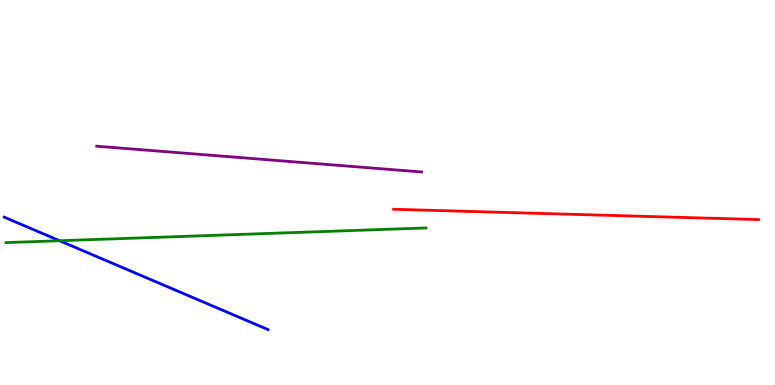[{'lines': ['blue', 'red'], 'intersections': []}, {'lines': ['green', 'red'], 'intersections': []}, {'lines': ['purple', 'red'], 'intersections': []}, {'lines': ['blue', 'green'], 'intersections': [{'x': 0.769, 'y': 3.75}]}, {'lines': ['blue', 'purple'], 'intersections': []}, {'lines': ['green', 'purple'], 'intersections': []}]